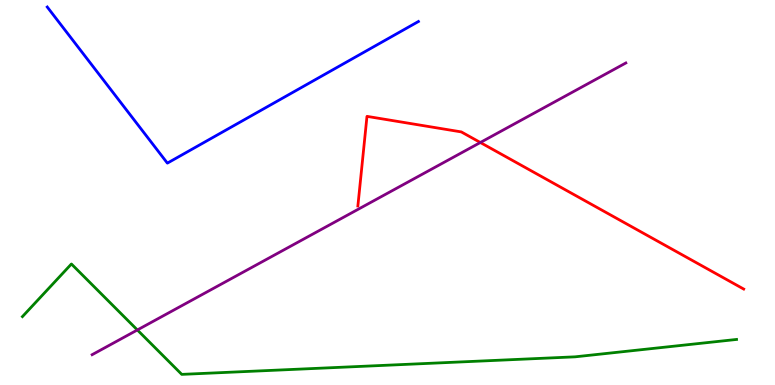[{'lines': ['blue', 'red'], 'intersections': []}, {'lines': ['green', 'red'], 'intersections': []}, {'lines': ['purple', 'red'], 'intersections': [{'x': 6.2, 'y': 6.3}]}, {'lines': ['blue', 'green'], 'intersections': []}, {'lines': ['blue', 'purple'], 'intersections': []}, {'lines': ['green', 'purple'], 'intersections': [{'x': 1.77, 'y': 1.43}]}]